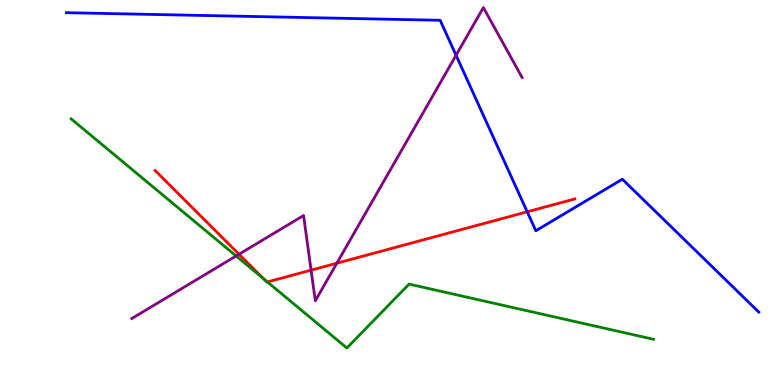[{'lines': ['blue', 'red'], 'intersections': [{'x': 6.8, 'y': 4.5}]}, {'lines': ['green', 'red'], 'intersections': [{'x': 3.4, 'y': 2.75}, {'x': 3.45, 'y': 2.68}]}, {'lines': ['purple', 'red'], 'intersections': [{'x': 3.08, 'y': 3.4}, {'x': 4.01, 'y': 2.98}, {'x': 4.35, 'y': 3.16}]}, {'lines': ['blue', 'green'], 'intersections': []}, {'lines': ['blue', 'purple'], 'intersections': [{'x': 5.88, 'y': 8.56}]}, {'lines': ['green', 'purple'], 'intersections': [{'x': 3.05, 'y': 3.35}]}]